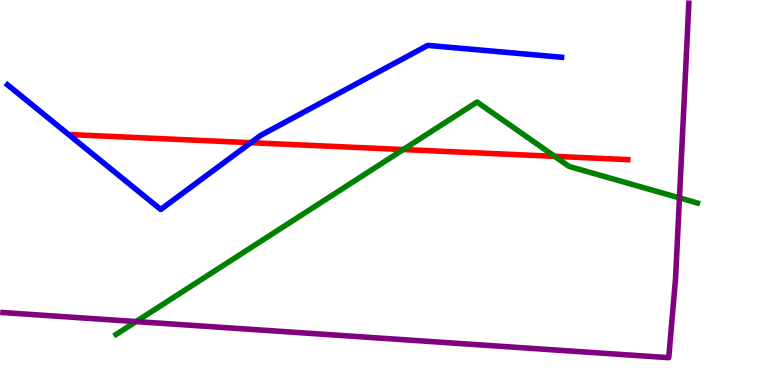[{'lines': ['blue', 'red'], 'intersections': [{'x': 3.24, 'y': 6.29}]}, {'lines': ['green', 'red'], 'intersections': [{'x': 5.2, 'y': 6.12}, {'x': 7.16, 'y': 5.94}]}, {'lines': ['purple', 'red'], 'intersections': []}, {'lines': ['blue', 'green'], 'intersections': []}, {'lines': ['blue', 'purple'], 'intersections': []}, {'lines': ['green', 'purple'], 'intersections': [{'x': 1.76, 'y': 1.65}, {'x': 8.77, 'y': 4.86}]}]